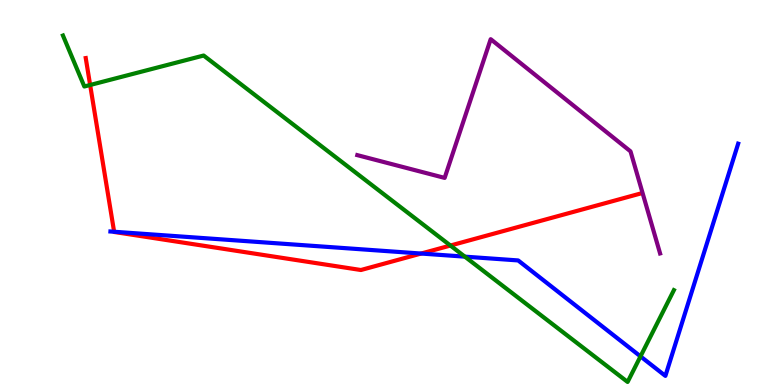[{'lines': ['blue', 'red'], 'intersections': [{'x': 1.47, 'y': 3.98}, {'x': 5.43, 'y': 3.41}]}, {'lines': ['green', 'red'], 'intersections': [{'x': 1.16, 'y': 7.79}, {'x': 5.81, 'y': 3.62}]}, {'lines': ['purple', 'red'], 'intersections': []}, {'lines': ['blue', 'green'], 'intersections': [{'x': 6.0, 'y': 3.33}, {'x': 8.26, 'y': 0.743}]}, {'lines': ['blue', 'purple'], 'intersections': []}, {'lines': ['green', 'purple'], 'intersections': []}]